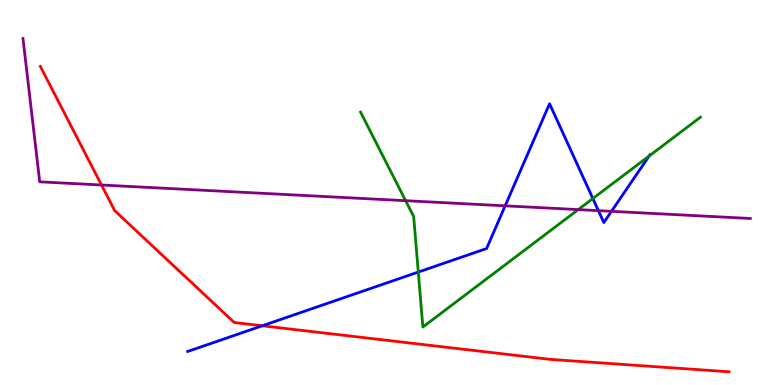[{'lines': ['blue', 'red'], 'intersections': [{'x': 3.38, 'y': 1.54}]}, {'lines': ['green', 'red'], 'intersections': []}, {'lines': ['purple', 'red'], 'intersections': [{'x': 1.31, 'y': 5.19}]}, {'lines': ['blue', 'green'], 'intersections': [{'x': 5.4, 'y': 2.93}, {'x': 7.65, 'y': 4.84}, {'x': 8.38, 'y': 5.95}]}, {'lines': ['blue', 'purple'], 'intersections': [{'x': 6.52, 'y': 4.65}, {'x': 7.72, 'y': 4.53}, {'x': 7.89, 'y': 4.51}]}, {'lines': ['green', 'purple'], 'intersections': [{'x': 5.23, 'y': 4.79}, {'x': 7.46, 'y': 4.56}]}]